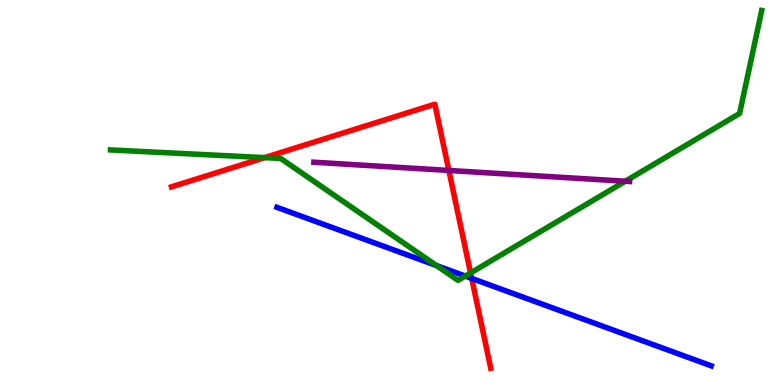[{'lines': ['blue', 'red'], 'intersections': [{'x': 6.09, 'y': 2.77}]}, {'lines': ['green', 'red'], 'intersections': [{'x': 3.41, 'y': 5.91}, {'x': 6.07, 'y': 2.91}]}, {'lines': ['purple', 'red'], 'intersections': [{'x': 5.79, 'y': 5.57}]}, {'lines': ['blue', 'green'], 'intersections': [{'x': 5.63, 'y': 3.1}, {'x': 6.0, 'y': 2.83}]}, {'lines': ['blue', 'purple'], 'intersections': []}, {'lines': ['green', 'purple'], 'intersections': [{'x': 8.07, 'y': 5.29}]}]